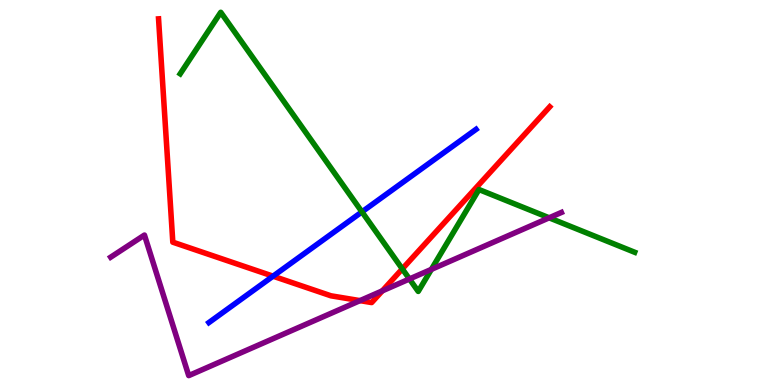[{'lines': ['blue', 'red'], 'intersections': [{'x': 3.52, 'y': 2.83}]}, {'lines': ['green', 'red'], 'intersections': [{'x': 5.19, 'y': 3.02}]}, {'lines': ['purple', 'red'], 'intersections': [{'x': 4.65, 'y': 2.19}, {'x': 4.93, 'y': 2.45}]}, {'lines': ['blue', 'green'], 'intersections': [{'x': 4.67, 'y': 4.5}]}, {'lines': ['blue', 'purple'], 'intersections': []}, {'lines': ['green', 'purple'], 'intersections': [{'x': 5.28, 'y': 2.75}, {'x': 5.57, 'y': 3.0}, {'x': 7.09, 'y': 4.34}]}]